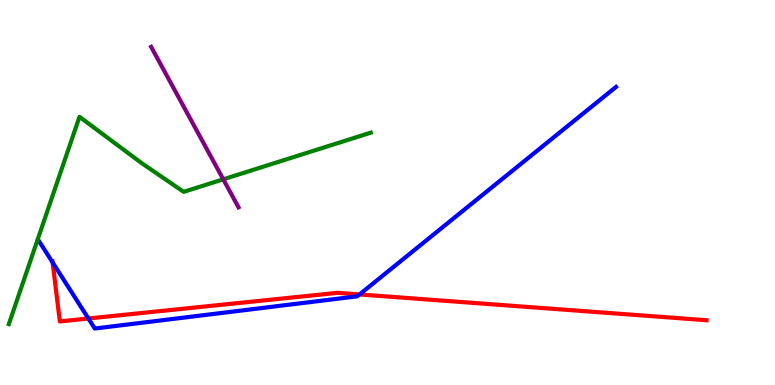[{'lines': ['blue', 'red'], 'intersections': [{'x': 0.679, 'y': 3.18}, {'x': 1.14, 'y': 1.73}, {'x': 4.64, 'y': 2.35}]}, {'lines': ['green', 'red'], 'intersections': []}, {'lines': ['purple', 'red'], 'intersections': []}, {'lines': ['blue', 'green'], 'intersections': []}, {'lines': ['blue', 'purple'], 'intersections': []}, {'lines': ['green', 'purple'], 'intersections': [{'x': 2.88, 'y': 5.34}]}]